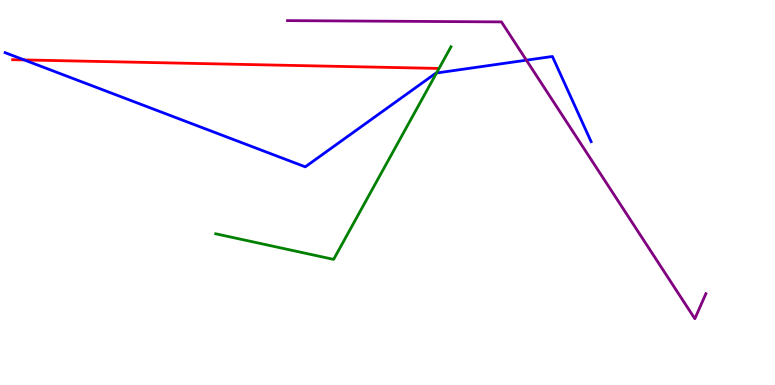[{'lines': ['blue', 'red'], 'intersections': [{'x': 0.312, 'y': 8.44}]}, {'lines': ['green', 'red'], 'intersections': []}, {'lines': ['purple', 'red'], 'intersections': []}, {'lines': ['blue', 'green'], 'intersections': [{'x': 5.63, 'y': 8.1}]}, {'lines': ['blue', 'purple'], 'intersections': [{'x': 6.79, 'y': 8.44}]}, {'lines': ['green', 'purple'], 'intersections': []}]